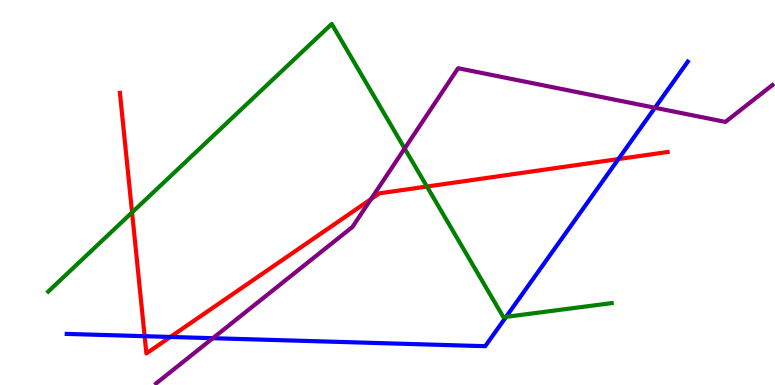[{'lines': ['blue', 'red'], 'intersections': [{'x': 1.87, 'y': 1.27}, {'x': 2.2, 'y': 1.25}, {'x': 7.98, 'y': 5.87}]}, {'lines': ['green', 'red'], 'intersections': [{'x': 1.7, 'y': 4.48}, {'x': 5.51, 'y': 5.15}]}, {'lines': ['purple', 'red'], 'intersections': [{'x': 4.79, 'y': 4.83}]}, {'lines': ['blue', 'green'], 'intersections': [{'x': 6.53, 'y': 1.77}]}, {'lines': ['blue', 'purple'], 'intersections': [{'x': 2.75, 'y': 1.22}, {'x': 8.45, 'y': 7.2}]}, {'lines': ['green', 'purple'], 'intersections': [{'x': 5.22, 'y': 6.14}]}]